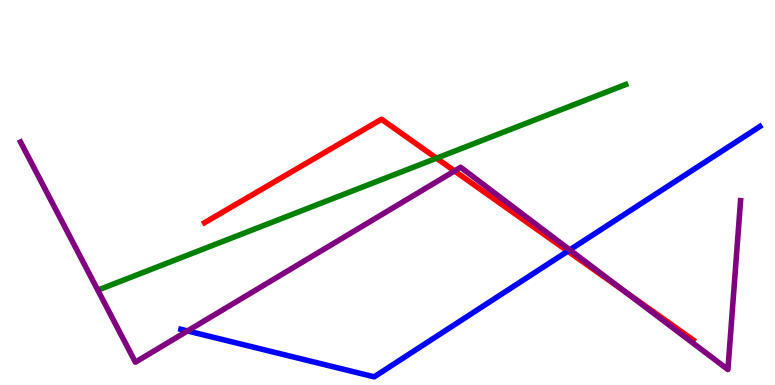[{'lines': ['blue', 'red'], 'intersections': [{'x': 7.33, 'y': 3.48}]}, {'lines': ['green', 'red'], 'intersections': [{'x': 5.63, 'y': 5.89}]}, {'lines': ['purple', 'red'], 'intersections': [{'x': 5.87, 'y': 5.56}, {'x': 8.07, 'y': 2.41}]}, {'lines': ['blue', 'green'], 'intersections': []}, {'lines': ['blue', 'purple'], 'intersections': [{'x': 2.42, 'y': 1.4}, {'x': 7.35, 'y': 3.51}]}, {'lines': ['green', 'purple'], 'intersections': []}]